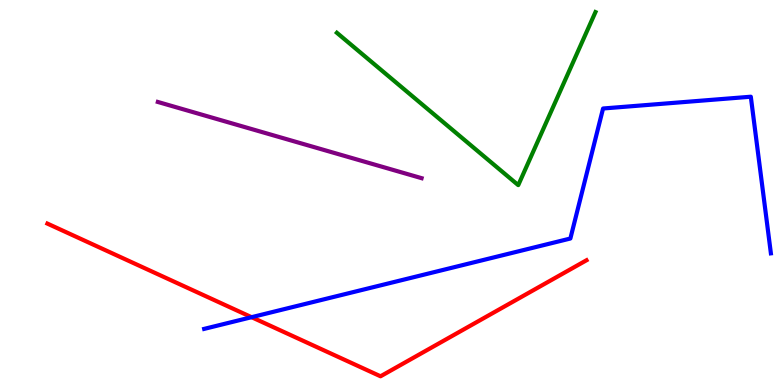[{'lines': ['blue', 'red'], 'intersections': [{'x': 3.25, 'y': 1.76}]}, {'lines': ['green', 'red'], 'intersections': []}, {'lines': ['purple', 'red'], 'intersections': []}, {'lines': ['blue', 'green'], 'intersections': []}, {'lines': ['blue', 'purple'], 'intersections': []}, {'lines': ['green', 'purple'], 'intersections': []}]